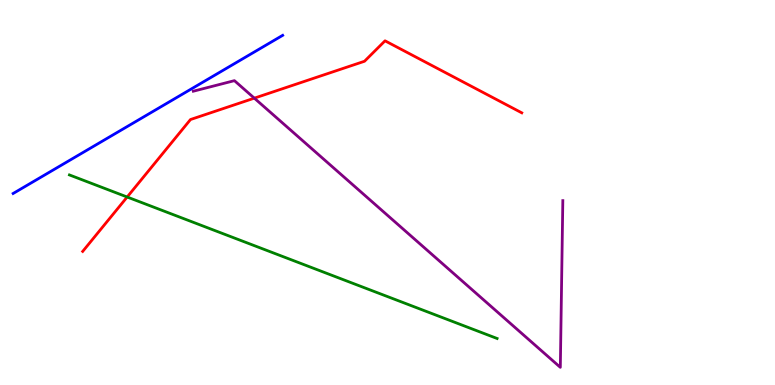[{'lines': ['blue', 'red'], 'intersections': []}, {'lines': ['green', 'red'], 'intersections': [{'x': 1.64, 'y': 4.88}]}, {'lines': ['purple', 'red'], 'intersections': [{'x': 3.28, 'y': 7.45}]}, {'lines': ['blue', 'green'], 'intersections': []}, {'lines': ['blue', 'purple'], 'intersections': []}, {'lines': ['green', 'purple'], 'intersections': []}]